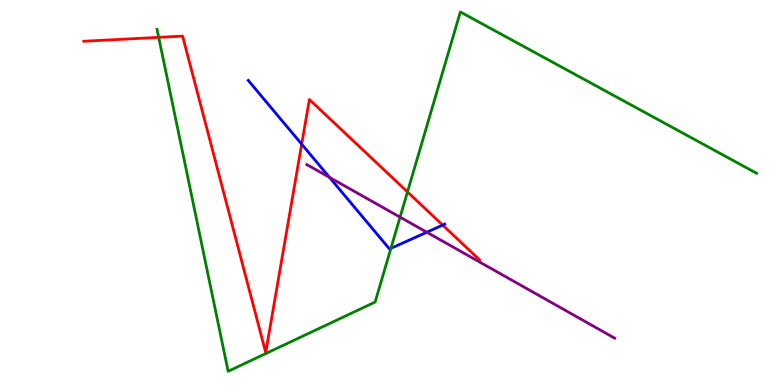[{'lines': ['blue', 'red'], 'intersections': [{'x': 3.89, 'y': 6.26}, {'x': 5.71, 'y': 4.15}]}, {'lines': ['green', 'red'], 'intersections': [{'x': 2.05, 'y': 9.03}, {'x': 5.26, 'y': 5.01}]}, {'lines': ['purple', 'red'], 'intersections': []}, {'lines': ['blue', 'green'], 'intersections': [{'x': 5.04, 'y': 3.55}]}, {'lines': ['blue', 'purple'], 'intersections': [{'x': 4.25, 'y': 5.39}, {'x': 5.51, 'y': 3.97}]}, {'lines': ['green', 'purple'], 'intersections': [{'x': 5.16, 'y': 4.36}]}]